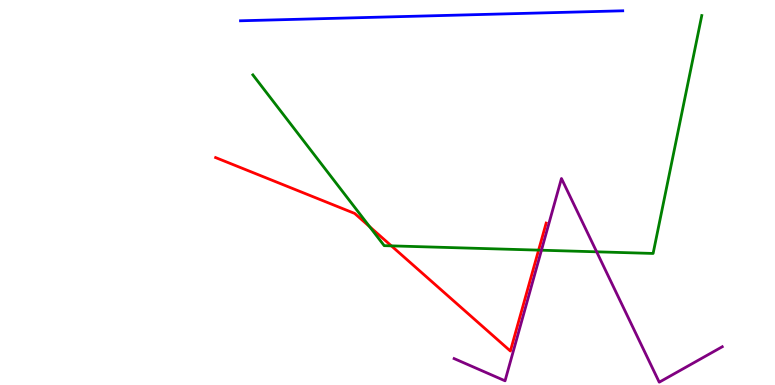[{'lines': ['blue', 'red'], 'intersections': []}, {'lines': ['green', 'red'], 'intersections': [{'x': 4.77, 'y': 4.12}, {'x': 5.05, 'y': 3.61}, {'x': 6.95, 'y': 3.5}]}, {'lines': ['purple', 'red'], 'intersections': []}, {'lines': ['blue', 'green'], 'intersections': []}, {'lines': ['blue', 'purple'], 'intersections': []}, {'lines': ['green', 'purple'], 'intersections': [{'x': 6.99, 'y': 3.5}, {'x': 7.7, 'y': 3.46}]}]